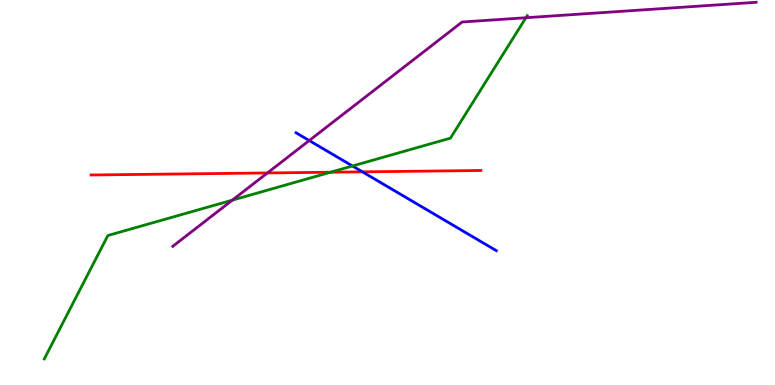[{'lines': ['blue', 'red'], 'intersections': [{'x': 4.68, 'y': 5.54}]}, {'lines': ['green', 'red'], 'intersections': [{'x': 4.27, 'y': 5.53}]}, {'lines': ['purple', 'red'], 'intersections': [{'x': 3.45, 'y': 5.51}]}, {'lines': ['blue', 'green'], 'intersections': [{'x': 4.55, 'y': 5.69}]}, {'lines': ['blue', 'purple'], 'intersections': [{'x': 3.99, 'y': 6.35}]}, {'lines': ['green', 'purple'], 'intersections': [{'x': 3.0, 'y': 4.8}, {'x': 6.79, 'y': 9.54}]}]